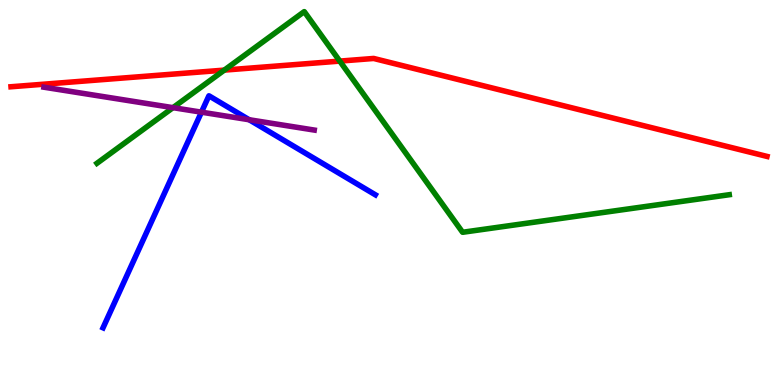[{'lines': ['blue', 'red'], 'intersections': []}, {'lines': ['green', 'red'], 'intersections': [{'x': 2.89, 'y': 8.18}, {'x': 4.38, 'y': 8.41}]}, {'lines': ['purple', 'red'], 'intersections': []}, {'lines': ['blue', 'green'], 'intersections': []}, {'lines': ['blue', 'purple'], 'intersections': [{'x': 2.6, 'y': 7.09}, {'x': 3.22, 'y': 6.89}]}, {'lines': ['green', 'purple'], 'intersections': [{'x': 2.23, 'y': 7.2}]}]